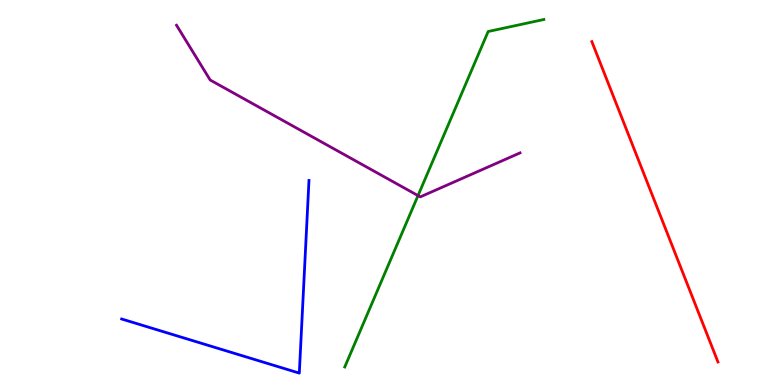[{'lines': ['blue', 'red'], 'intersections': []}, {'lines': ['green', 'red'], 'intersections': []}, {'lines': ['purple', 'red'], 'intersections': []}, {'lines': ['blue', 'green'], 'intersections': []}, {'lines': ['blue', 'purple'], 'intersections': []}, {'lines': ['green', 'purple'], 'intersections': [{'x': 5.39, 'y': 4.92}]}]